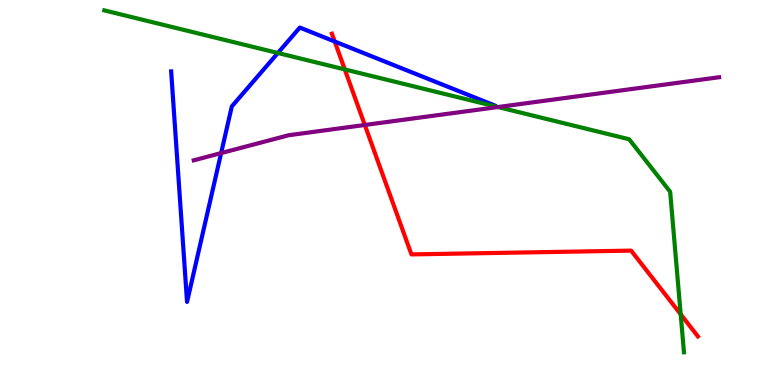[{'lines': ['blue', 'red'], 'intersections': [{'x': 4.32, 'y': 8.92}]}, {'lines': ['green', 'red'], 'intersections': [{'x': 4.45, 'y': 8.2}, {'x': 8.78, 'y': 1.84}]}, {'lines': ['purple', 'red'], 'intersections': [{'x': 4.71, 'y': 6.75}]}, {'lines': ['blue', 'green'], 'intersections': [{'x': 3.59, 'y': 8.62}]}, {'lines': ['blue', 'purple'], 'intersections': [{'x': 2.85, 'y': 6.02}]}, {'lines': ['green', 'purple'], 'intersections': [{'x': 6.43, 'y': 7.22}]}]